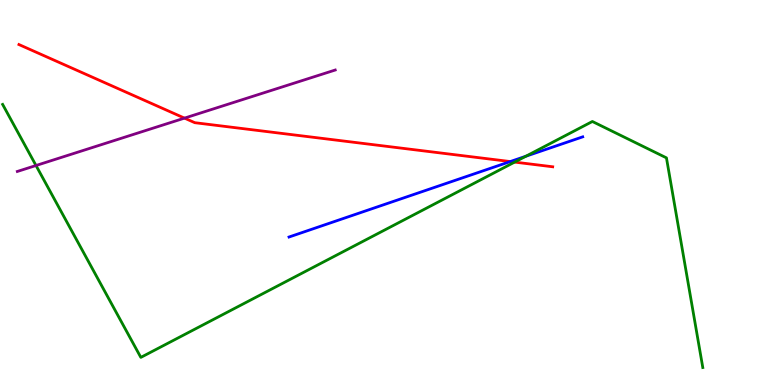[{'lines': ['blue', 'red'], 'intersections': [{'x': 6.58, 'y': 5.8}]}, {'lines': ['green', 'red'], 'intersections': [{'x': 6.64, 'y': 5.79}]}, {'lines': ['purple', 'red'], 'intersections': [{'x': 2.38, 'y': 6.93}]}, {'lines': ['blue', 'green'], 'intersections': [{'x': 6.79, 'y': 5.94}]}, {'lines': ['blue', 'purple'], 'intersections': []}, {'lines': ['green', 'purple'], 'intersections': [{'x': 0.465, 'y': 5.7}]}]